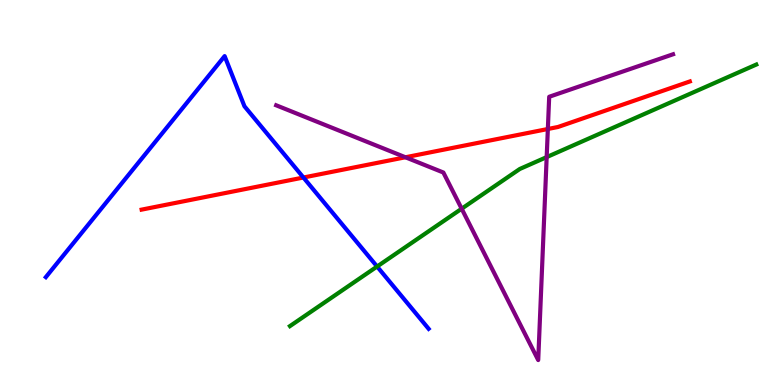[{'lines': ['blue', 'red'], 'intersections': [{'x': 3.92, 'y': 5.39}]}, {'lines': ['green', 'red'], 'intersections': []}, {'lines': ['purple', 'red'], 'intersections': [{'x': 5.23, 'y': 5.92}, {'x': 7.07, 'y': 6.65}]}, {'lines': ['blue', 'green'], 'intersections': [{'x': 4.87, 'y': 3.08}]}, {'lines': ['blue', 'purple'], 'intersections': []}, {'lines': ['green', 'purple'], 'intersections': [{'x': 5.96, 'y': 4.58}, {'x': 7.05, 'y': 5.92}]}]